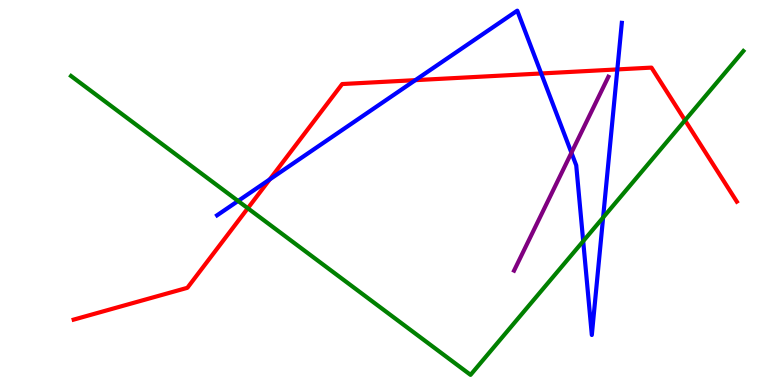[{'lines': ['blue', 'red'], 'intersections': [{'x': 3.48, 'y': 5.34}, {'x': 5.36, 'y': 7.92}, {'x': 6.98, 'y': 8.09}, {'x': 7.97, 'y': 8.2}]}, {'lines': ['green', 'red'], 'intersections': [{'x': 3.2, 'y': 4.59}, {'x': 8.84, 'y': 6.88}]}, {'lines': ['purple', 'red'], 'intersections': []}, {'lines': ['blue', 'green'], 'intersections': [{'x': 3.07, 'y': 4.78}, {'x': 7.53, 'y': 3.74}, {'x': 7.78, 'y': 4.35}]}, {'lines': ['blue', 'purple'], 'intersections': [{'x': 7.37, 'y': 6.03}]}, {'lines': ['green', 'purple'], 'intersections': []}]